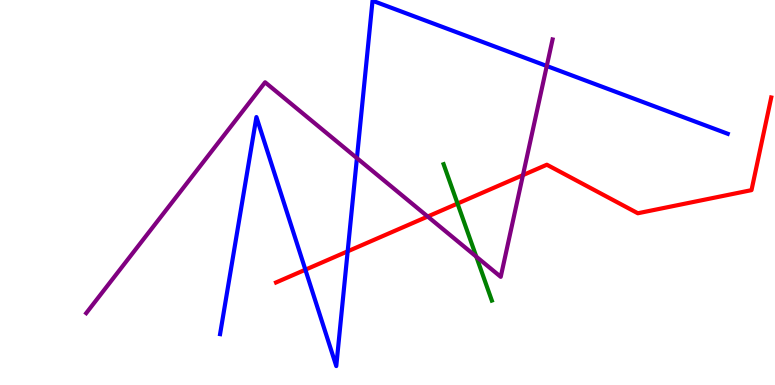[{'lines': ['blue', 'red'], 'intersections': [{'x': 3.94, 'y': 2.99}, {'x': 4.49, 'y': 3.47}]}, {'lines': ['green', 'red'], 'intersections': [{'x': 5.9, 'y': 4.71}]}, {'lines': ['purple', 'red'], 'intersections': [{'x': 5.52, 'y': 4.38}, {'x': 6.75, 'y': 5.45}]}, {'lines': ['blue', 'green'], 'intersections': []}, {'lines': ['blue', 'purple'], 'intersections': [{'x': 4.61, 'y': 5.89}, {'x': 7.06, 'y': 8.29}]}, {'lines': ['green', 'purple'], 'intersections': [{'x': 6.15, 'y': 3.33}]}]